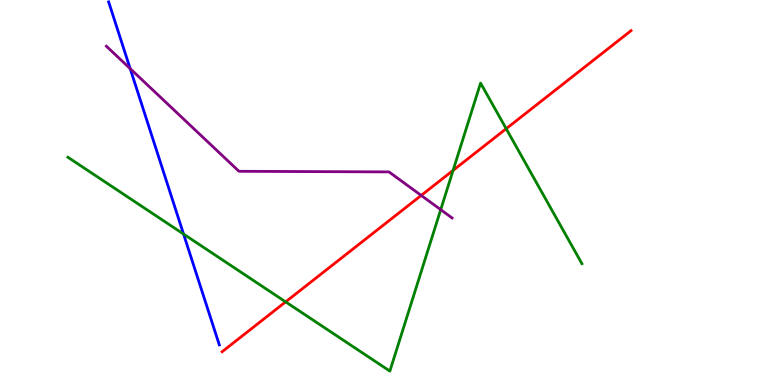[{'lines': ['blue', 'red'], 'intersections': []}, {'lines': ['green', 'red'], 'intersections': [{'x': 3.69, 'y': 2.16}, {'x': 5.85, 'y': 5.57}, {'x': 6.53, 'y': 6.66}]}, {'lines': ['purple', 'red'], 'intersections': [{'x': 5.43, 'y': 4.92}]}, {'lines': ['blue', 'green'], 'intersections': [{'x': 2.37, 'y': 3.92}]}, {'lines': ['blue', 'purple'], 'intersections': [{'x': 1.68, 'y': 8.22}]}, {'lines': ['green', 'purple'], 'intersections': [{'x': 5.69, 'y': 4.55}]}]